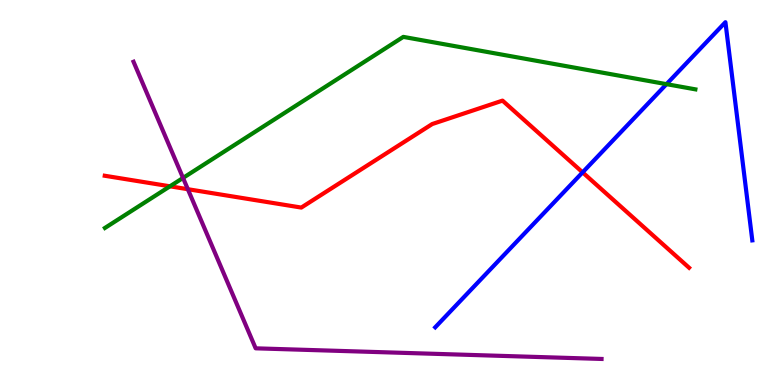[{'lines': ['blue', 'red'], 'intersections': [{'x': 7.52, 'y': 5.52}]}, {'lines': ['green', 'red'], 'intersections': [{'x': 2.19, 'y': 5.16}]}, {'lines': ['purple', 'red'], 'intersections': [{'x': 2.42, 'y': 5.09}]}, {'lines': ['blue', 'green'], 'intersections': [{'x': 8.6, 'y': 7.81}]}, {'lines': ['blue', 'purple'], 'intersections': []}, {'lines': ['green', 'purple'], 'intersections': [{'x': 2.36, 'y': 5.38}]}]